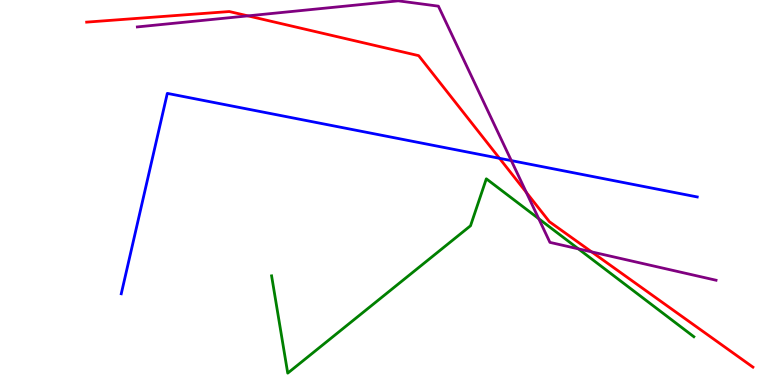[{'lines': ['blue', 'red'], 'intersections': [{'x': 6.44, 'y': 5.89}]}, {'lines': ['green', 'red'], 'intersections': []}, {'lines': ['purple', 'red'], 'intersections': [{'x': 3.2, 'y': 9.59}, {'x': 6.79, 'y': 5.0}, {'x': 7.63, 'y': 3.46}]}, {'lines': ['blue', 'green'], 'intersections': []}, {'lines': ['blue', 'purple'], 'intersections': [{'x': 6.6, 'y': 5.83}]}, {'lines': ['green', 'purple'], 'intersections': [{'x': 6.95, 'y': 4.32}, {'x': 7.46, 'y': 3.54}]}]